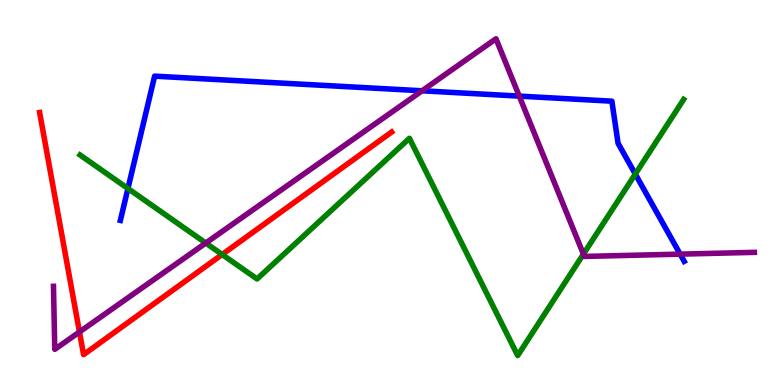[{'lines': ['blue', 'red'], 'intersections': []}, {'lines': ['green', 'red'], 'intersections': [{'x': 2.87, 'y': 3.39}]}, {'lines': ['purple', 'red'], 'intersections': [{'x': 1.03, 'y': 1.38}]}, {'lines': ['blue', 'green'], 'intersections': [{'x': 1.65, 'y': 5.1}, {'x': 8.2, 'y': 5.48}]}, {'lines': ['blue', 'purple'], 'intersections': [{'x': 5.45, 'y': 7.64}, {'x': 6.7, 'y': 7.5}, {'x': 8.78, 'y': 3.4}]}, {'lines': ['green', 'purple'], 'intersections': [{'x': 2.66, 'y': 3.69}, {'x': 7.53, 'y': 3.4}]}]